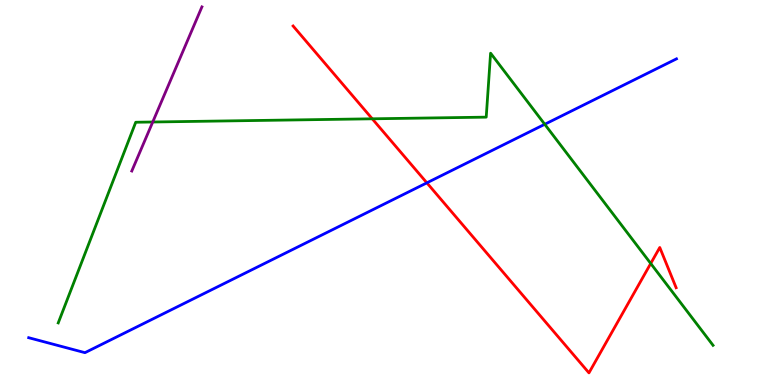[{'lines': ['blue', 'red'], 'intersections': [{'x': 5.51, 'y': 5.25}]}, {'lines': ['green', 'red'], 'intersections': [{'x': 4.8, 'y': 6.91}, {'x': 8.4, 'y': 3.16}]}, {'lines': ['purple', 'red'], 'intersections': []}, {'lines': ['blue', 'green'], 'intersections': [{'x': 7.03, 'y': 6.77}]}, {'lines': ['blue', 'purple'], 'intersections': []}, {'lines': ['green', 'purple'], 'intersections': [{'x': 1.97, 'y': 6.83}]}]